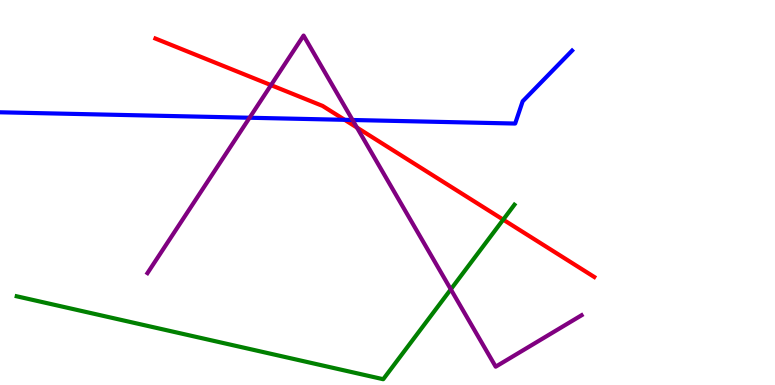[{'lines': ['blue', 'red'], 'intersections': [{'x': 4.45, 'y': 6.89}]}, {'lines': ['green', 'red'], 'intersections': [{'x': 6.49, 'y': 4.29}]}, {'lines': ['purple', 'red'], 'intersections': [{'x': 3.5, 'y': 7.79}, {'x': 4.61, 'y': 6.69}]}, {'lines': ['blue', 'green'], 'intersections': []}, {'lines': ['blue', 'purple'], 'intersections': [{'x': 3.22, 'y': 6.94}, {'x': 4.55, 'y': 6.88}]}, {'lines': ['green', 'purple'], 'intersections': [{'x': 5.82, 'y': 2.48}]}]